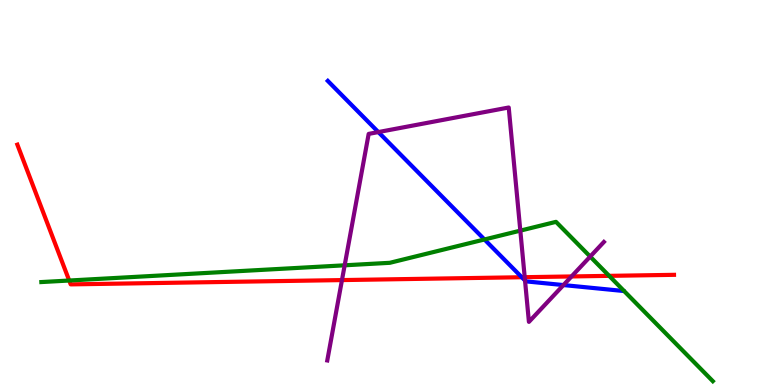[{'lines': ['blue', 'red'], 'intersections': [{'x': 6.73, 'y': 2.8}]}, {'lines': ['green', 'red'], 'intersections': [{'x': 0.893, 'y': 2.71}, {'x': 7.86, 'y': 2.83}]}, {'lines': ['purple', 'red'], 'intersections': [{'x': 4.41, 'y': 2.73}, {'x': 6.77, 'y': 2.8}, {'x': 7.37, 'y': 2.82}]}, {'lines': ['blue', 'green'], 'intersections': [{'x': 6.25, 'y': 3.78}]}, {'lines': ['blue', 'purple'], 'intersections': [{'x': 4.88, 'y': 6.57}, {'x': 6.77, 'y': 2.71}, {'x': 7.27, 'y': 2.6}]}, {'lines': ['green', 'purple'], 'intersections': [{'x': 4.45, 'y': 3.11}, {'x': 6.71, 'y': 4.01}, {'x': 7.62, 'y': 3.34}]}]